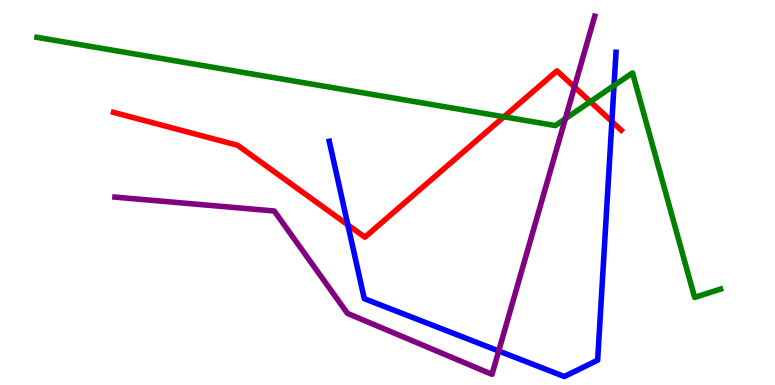[{'lines': ['blue', 'red'], 'intersections': [{'x': 4.49, 'y': 4.16}, {'x': 7.9, 'y': 6.84}]}, {'lines': ['green', 'red'], 'intersections': [{'x': 6.5, 'y': 6.97}, {'x': 7.62, 'y': 7.36}]}, {'lines': ['purple', 'red'], 'intersections': [{'x': 7.41, 'y': 7.74}]}, {'lines': ['blue', 'green'], 'intersections': [{'x': 7.92, 'y': 7.78}]}, {'lines': ['blue', 'purple'], 'intersections': [{'x': 6.44, 'y': 0.884}]}, {'lines': ['green', 'purple'], 'intersections': [{'x': 7.29, 'y': 6.92}]}]